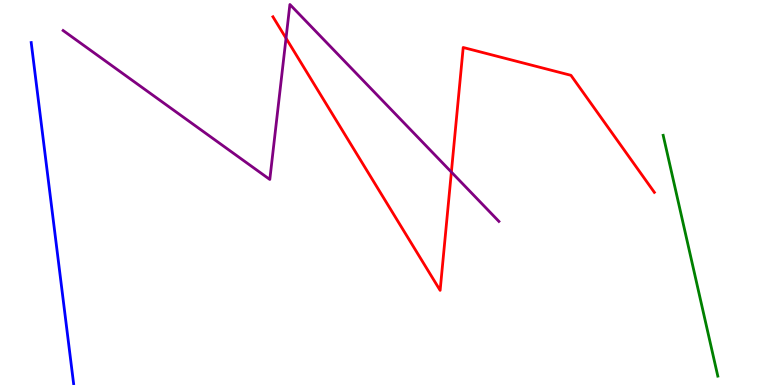[{'lines': ['blue', 'red'], 'intersections': []}, {'lines': ['green', 'red'], 'intersections': []}, {'lines': ['purple', 'red'], 'intersections': [{'x': 3.69, 'y': 9.01}, {'x': 5.82, 'y': 5.53}]}, {'lines': ['blue', 'green'], 'intersections': []}, {'lines': ['blue', 'purple'], 'intersections': []}, {'lines': ['green', 'purple'], 'intersections': []}]